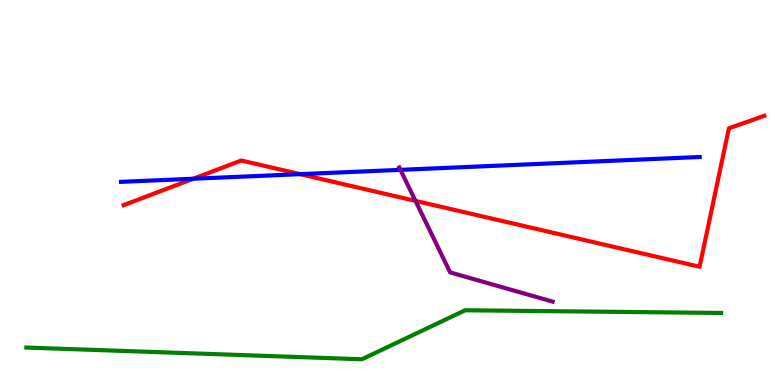[{'lines': ['blue', 'red'], 'intersections': [{'x': 2.49, 'y': 5.36}, {'x': 3.87, 'y': 5.48}]}, {'lines': ['green', 'red'], 'intersections': []}, {'lines': ['purple', 'red'], 'intersections': [{'x': 5.36, 'y': 4.78}]}, {'lines': ['blue', 'green'], 'intersections': []}, {'lines': ['blue', 'purple'], 'intersections': [{'x': 5.17, 'y': 5.59}]}, {'lines': ['green', 'purple'], 'intersections': []}]